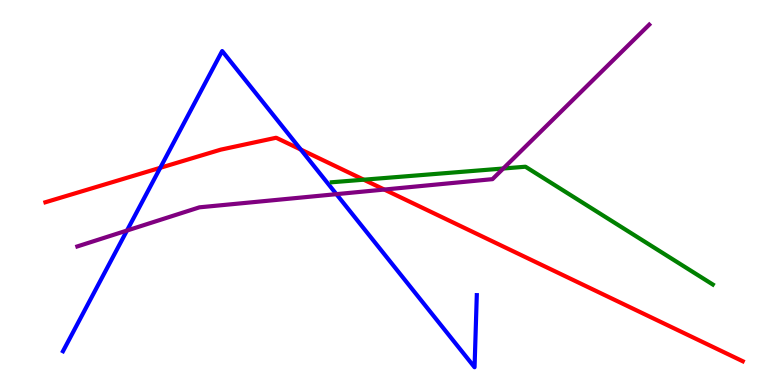[{'lines': ['blue', 'red'], 'intersections': [{'x': 2.07, 'y': 5.64}, {'x': 3.88, 'y': 6.12}]}, {'lines': ['green', 'red'], 'intersections': [{'x': 4.69, 'y': 5.33}]}, {'lines': ['purple', 'red'], 'intersections': [{'x': 4.96, 'y': 5.08}]}, {'lines': ['blue', 'green'], 'intersections': []}, {'lines': ['blue', 'purple'], 'intersections': [{'x': 1.64, 'y': 4.01}, {'x': 4.34, 'y': 4.96}]}, {'lines': ['green', 'purple'], 'intersections': [{'x': 6.49, 'y': 5.62}]}]